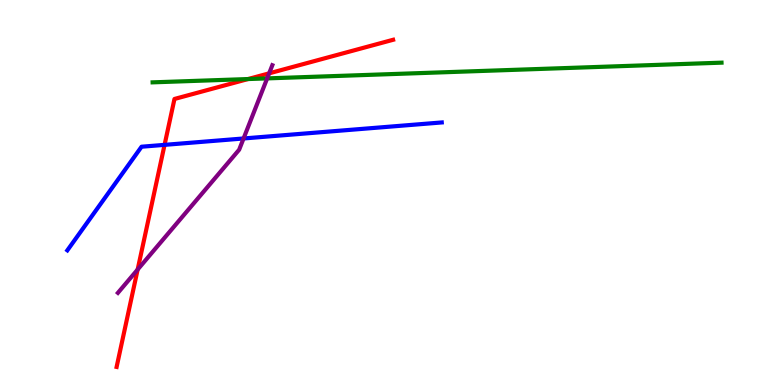[{'lines': ['blue', 'red'], 'intersections': [{'x': 2.12, 'y': 6.24}]}, {'lines': ['green', 'red'], 'intersections': [{'x': 3.2, 'y': 7.95}]}, {'lines': ['purple', 'red'], 'intersections': [{'x': 1.78, 'y': 3.0}, {'x': 3.47, 'y': 8.1}]}, {'lines': ['blue', 'green'], 'intersections': []}, {'lines': ['blue', 'purple'], 'intersections': [{'x': 3.14, 'y': 6.4}]}, {'lines': ['green', 'purple'], 'intersections': [{'x': 3.45, 'y': 7.96}]}]